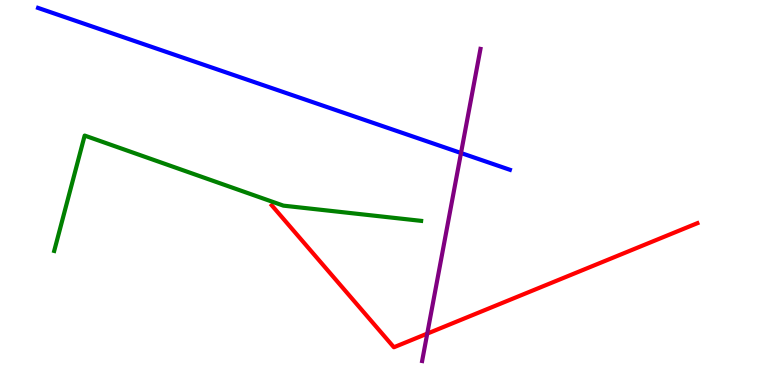[{'lines': ['blue', 'red'], 'intersections': []}, {'lines': ['green', 'red'], 'intersections': []}, {'lines': ['purple', 'red'], 'intersections': [{'x': 5.51, 'y': 1.33}]}, {'lines': ['blue', 'green'], 'intersections': []}, {'lines': ['blue', 'purple'], 'intersections': [{'x': 5.95, 'y': 6.03}]}, {'lines': ['green', 'purple'], 'intersections': []}]